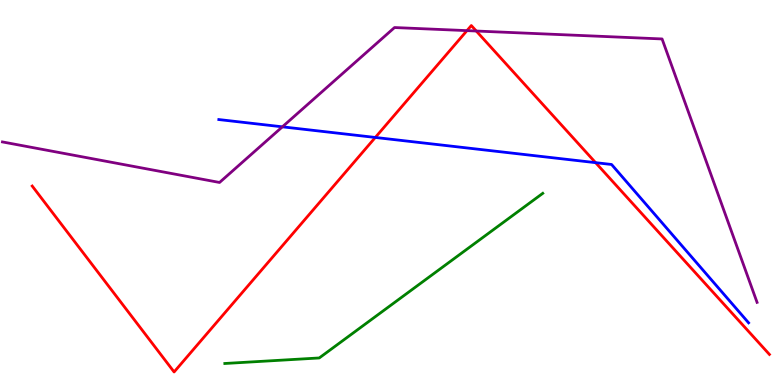[{'lines': ['blue', 'red'], 'intersections': [{'x': 4.84, 'y': 6.43}, {'x': 7.69, 'y': 5.78}]}, {'lines': ['green', 'red'], 'intersections': []}, {'lines': ['purple', 'red'], 'intersections': [{'x': 6.03, 'y': 9.2}, {'x': 6.15, 'y': 9.19}]}, {'lines': ['blue', 'green'], 'intersections': []}, {'lines': ['blue', 'purple'], 'intersections': [{'x': 3.64, 'y': 6.71}]}, {'lines': ['green', 'purple'], 'intersections': []}]